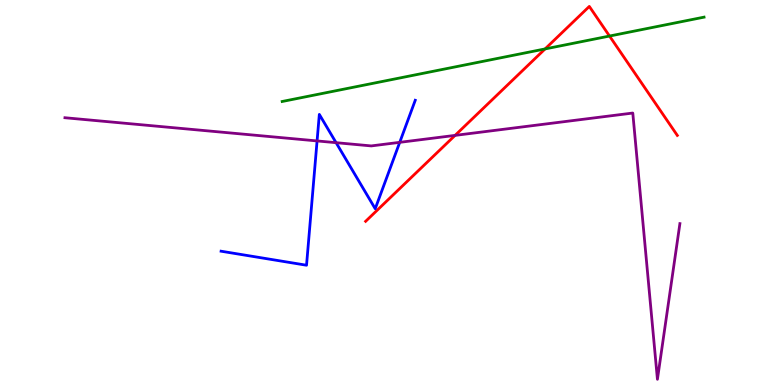[{'lines': ['blue', 'red'], 'intersections': []}, {'lines': ['green', 'red'], 'intersections': [{'x': 7.03, 'y': 8.73}, {'x': 7.86, 'y': 9.06}]}, {'lines': ['purple', 'red'], 'intersections': [{'x': 5.87, 'y': 6.48}]}, {'lines': ['blue', 'green'], 'intersections': []}, {'lines': ['blue', 'purple'], 'intersections': [{'x': 4.09, 'y': 6.34}, {'x': 4.34, 'y': 6.29}, {'x': 5.16, 'y': 6.3}]}, {'lines': ['green', 'purple'], 'intersections': []}]